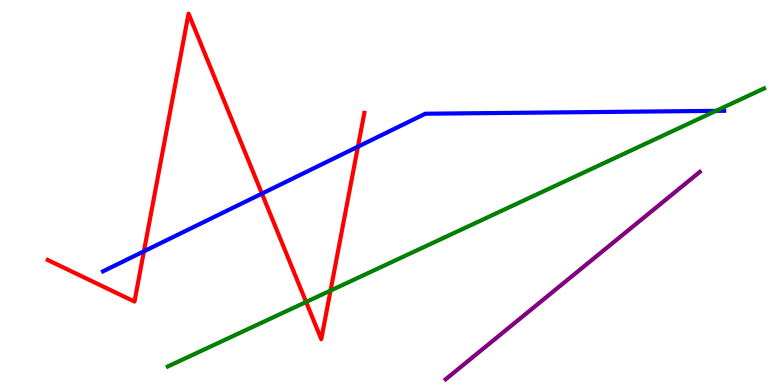[{'lines': ['blue', 'red'], 'intersections': [{'x': 1.86, 'y': 3.47}, {'x': 3.38, 'y': 4.97}, {'x': 4.62, 'y': 6.19}]}, {'lines': ['green', 'red'], 'intersections': [{'x': 3.95, 'y': 2.16}, {'x': 4.26, 'y': 2.45}]}, {'lines': ['purple', 'red'], 'intersections': []}, {'lines': ['blue', 'green'], 'intersections': [{'x': 9.24, 'y': 7.12}]}, {'lines': ['blue', 'purple'], 'intersections': []}, {'lines': ['green', 'purple'], 'intersections': []}]